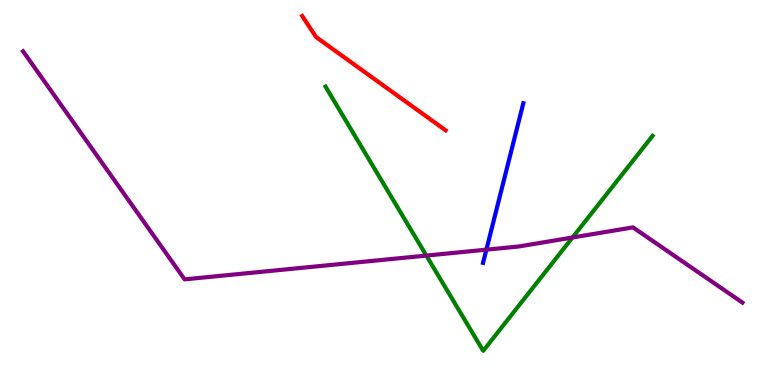[{'lines': ['blue', 'red'], 'intersections': []}, {'lines': ['green', 'red'], 'intersections': []}, {'lines': ['purple', 'red'], 'intersections': []}, {'lines': ['blue', 'green'], 'intersections': []}, {'lines': ['blue', 'purple'], 'intersections': [{'x': 6.28, 'y': 3.52}]}, {'lines': ['green', 'purple'], 'intersections': [{'x': 5.5, 'y': 3.36}, {'x': 7.39, 'y': 3.83}]}]